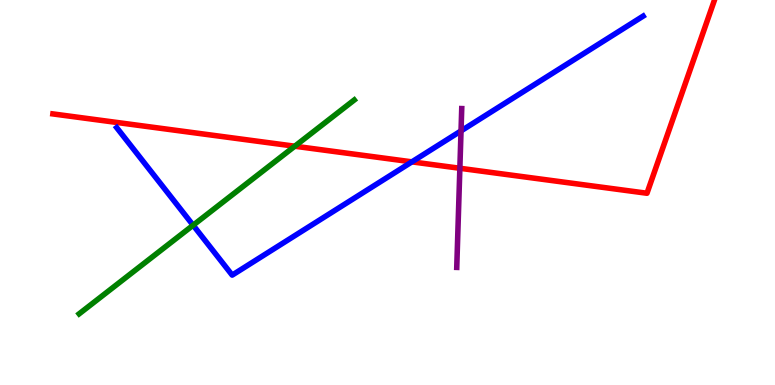[{'lines': ['blue', 'red'], 'intersections': [{'x': 5.31, 'y': 5.8}]}, {'lines': ['green', 'red'], 'intersections': [{'x': 3.8, 'y': 6.2}]}, {'lines': ['purple', 'red'], 'intersections': [{'x': 5.93, 'y': 5.63}]}, {'lines': ['blue', 'green'], 'intersections': [{'x': 2.49, 'y': 4.15}]}, {'lines': ['blue', 'purple'], 'intersections': [{'x': 5.95, 'y': 6.6}]}, {'lines': ['green', 'purple'], 'intersections': []}]